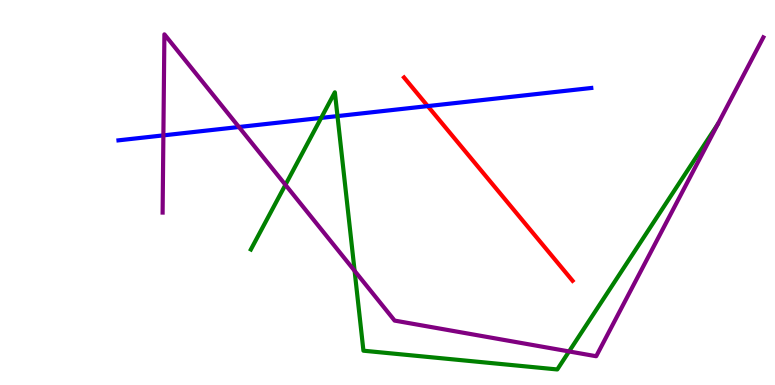[{'lines': ['blue', 'red'], 'intersections': [{'x': 5.52, 'y': 7.24}]}, {'lines': ['green', 'red'], 'intersections': []}, {'lines': ['purple', 'red'], 'intersections': []}, {'lines': ['blue', 'green'], 'intersections': [{'x': 4.14, 'y': 6.94}, {'x': 4.35, 'y': 6.98}]}, {'lines': ['blue', 'purple'], 'intersections': [{'x': 2.11, 'y': 6.48}, {'x': 3.08, 'y': 6.7}]}, {'lines': ['green', 'purple'], 'intersections': [{'x': 3.68, 'y': 5.2}, {'x': 4.58, 'y': 2.97}, {'x': 7.34, 'y': 0.872}]}]